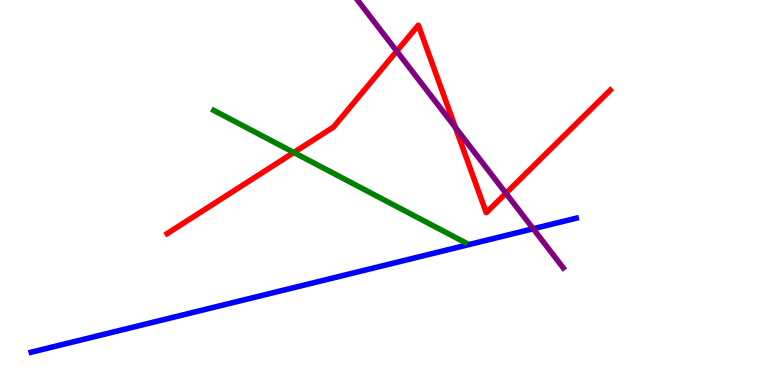[{'lines': ['blue', 'red'], 'intersections': []}, {'lines': ['green', 'red'], 'intersections': [{'x': 3.79, 'y': 6.04}]}, {'lines': ['purple', 'red'], 'intersections': [{'x': 5.12, 'y': 8.67}, {'x': 5.88, 'y': 6.69}, {'x': 6.53, 'y': 4.98}]}, {'lines': ['blue', 'green'], 'intersections': []}, {'lines': ['blue', 'purple'], 'intersections': [{'x': 6.88, 'y': 4.06}]}, {'lines': ['green', 'purple'], 'intersections': []}]